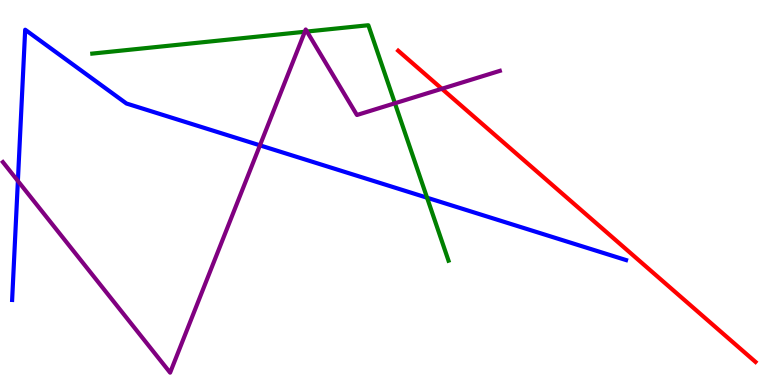[{'lines': ['blue', 'red'], 'intersections': []}, {'lines': ['green', 'red'], 'intersections': []}, {'lines': ['purple', 'red'], 'intersections': [{'x': 5.7, 'y': 7.69}]}, {'lines': ['blue', 'green'], 'intersections': [{'x': 5.51, 'y': 4.86}]}, {'lines': ['blue', 'purple'], 'intersections': [{'x': 0.231, 'y': 5.3}, {'x': 3.35, 'y': 6.22}]}, {'lines': ['green', 'purple'], 'intersections': [{'x': 3.93, 'y': 9.18}, {'x': 3.96, 'y': 9.18}, {'x': 5.1, 'y': 7.32}]}]